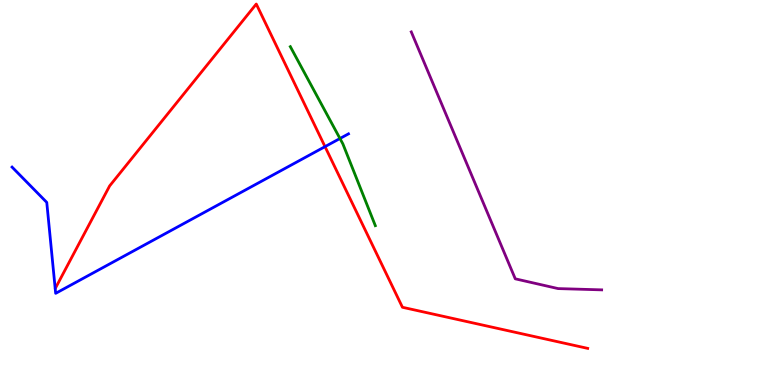[{'lines': ['blue', 'red'], 'intersections': [{'x': 4.19, 'y': 6.19}]}, {'lines': ['green', 'red'], 'intersections': []}, {'lines': ['purple', 'red'], 'intersections': []}, {'lines': ['blue', 'green'], 'intersections': [{'x': 4.39, 'y': 6.4}]}, {'lines': ['blue', 'purple'], 'intersections': []}, {'lines': ['green', 'purple'], 'intersections': []}]